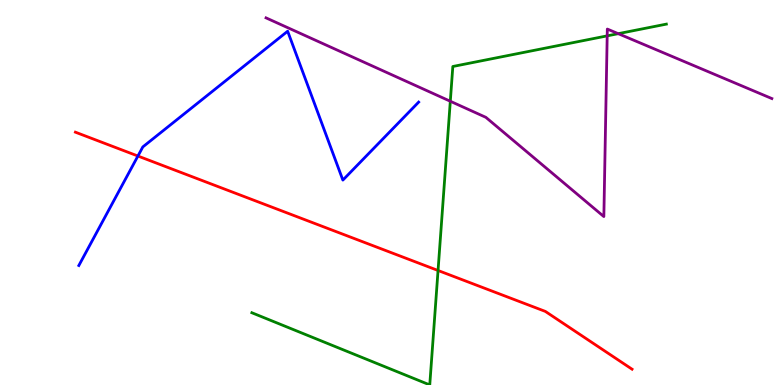[{'lines': ['blue', 'red'], 'intersections': [{'x': 1.78, 'y': 5.95}]}, {'lines': ['green', 'red'], 'intersections': [{'x': 5.65, 'y': 2.97}]}, {'lines': ['purple', 'red'], 'intersections': []}, {'lines': ['blue', 'green'], 'intersections': []}, {'lines': ['blue', 'purple'], 'intersections': []}, {'lines': ['green', 'purple'], 'intersections': [{'x': 5.81, 'y': 7.37}, {'x': 7.83, 'y': 9.07}, {'x': 7.98, 'y': 9.13}]}]